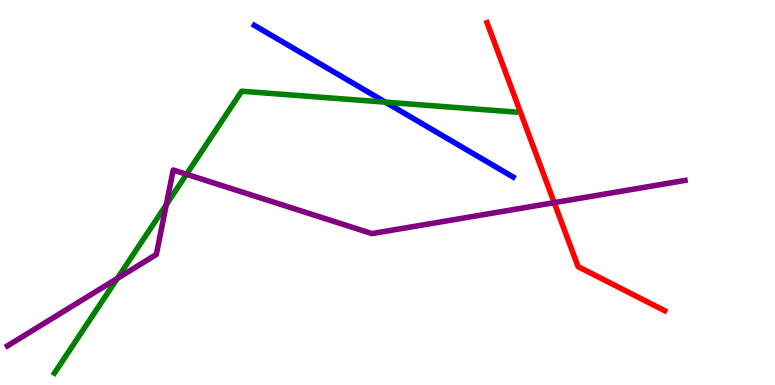[{'lines': ['blue', 'red'], 'intersections': []}, {'lines': ['green', 'red'], 'intersections': []}, {'lines': ['purple', 'red'], 'intersections': [{'x': 7.15, 'y': 4.74}]}, {'lines': ['blue', 'green'], 'intersections': [{'x': 4.97, 'y': 7.35}]}, {'lines': ['blue', 'purple'], 'intersections': []}, {'lines': ['green', 'purple'], 'intersections': [{'x': 1.51, 'y': 2.77}, {'x': 2.15, 'y': 4.68}, {'x': 2.41, 'y': 5.47}]}]